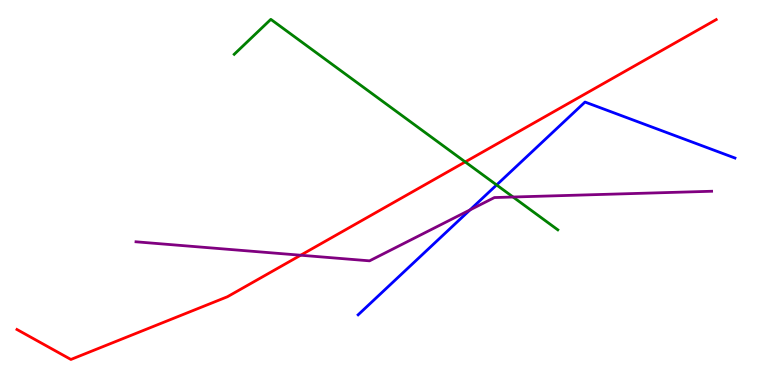[{'lines': ['blue', 'red'], 'intersections': []}, {'lines': ['green', 'red'], 'intersections': [{'x': 6.0, 'y': 5.79}]}, {'lines': ['purple', 'red'], 'intersections': [{'x': 3.88, 'y': 3.37}]}, {'lines': ['blue', 'green'], 'intersections': [{'x': 6.41, 'y': 5.2}]}, {'lines': ['blue', 'purple'], 'intersections': [{'x': 6.06, 'y': 4.55}]}, {'lines': ['green', 'purple'], 'intersections': [{'x': 6.62, 'y': 4.88}]}]